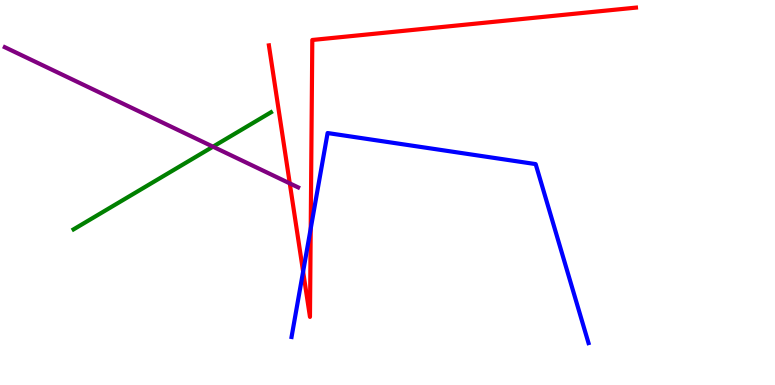[{'lines': ['blue', 'red'], 'intersections': [{'x': 3.91, 'y': 2.95}, {'x': 4.01, 'y': 4.06}]}, {'lines': ['green', 'red'], 'intersections': []}, {'lines': ['purple', 'red'], 'intersections': [{'x': 3.74, 'y': 5.24}]}, {'lines': ['blue', 'green'], 'intersections': []}, {'lines': ['blue', 'purple'], 'intersections': []}, {'lines': ['green', 'purple'], 'intersections': [{'x': 2.75, 'y': 6.19}]}]